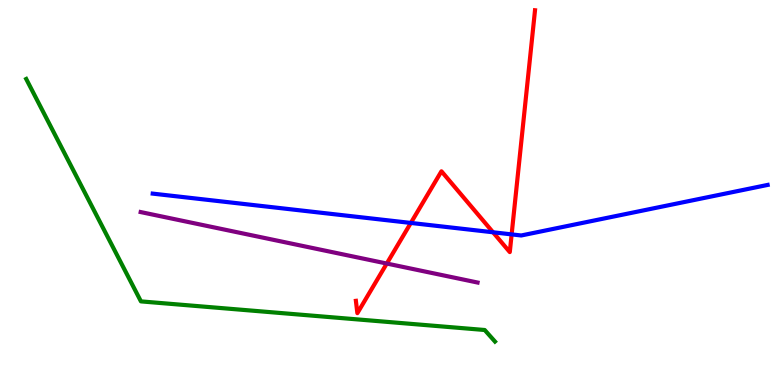[{'lines': ['blue', 'red'], 'intersections': [{'x': 5.3, 'y': 4.21}, {'x': 6.36, 'y': 3.97}, {'x': 6.6, 'y': 3.91}]}, {'lines': ['green', 'red'], 'intersections': []}, {'lines': ['purple', 'red'], 'intersections': [{'x': 4.99, 'y': 3.15}]}, {'lines': ['blue', 'green'], 'intersections': []}, {'lines': ['blue', 'purple'], 'intersections': []}, {'lines': ['green', 'purple'], 'intersections': []}]